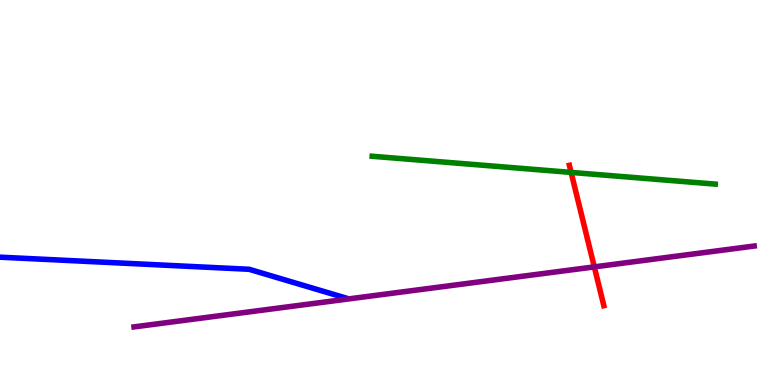[{'lines': ['blue', 'red'], 'intersections': []}, {'lines': ['green', 'red'], 'intersections': [{'x': 7.37, 'y': 5.52}]}, {'lines': ['purple', 'red'], 'intersections': [{'x': 7.67, 'y': 3.07}]}, {'lines': ['blue', 'green'], 'intersections': []}, {'lines': ['blue', 'purple'], 'intersections': []}, {'lines': ['green', 'purple'], 'intersections': []}]